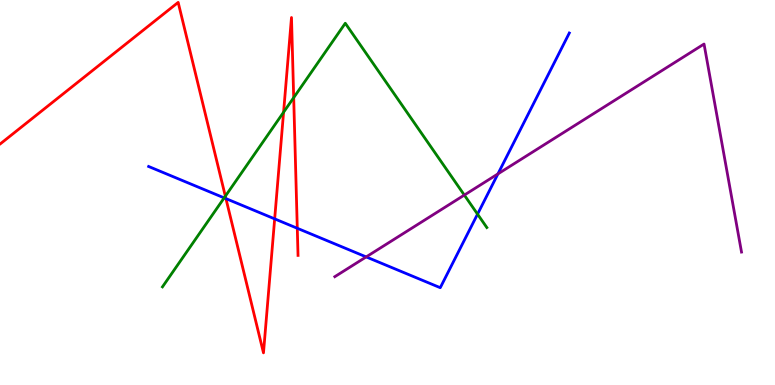[{'lines': ['blue', 'red'], 'intersections': [{'x': 2.92, 'y': 4.84}, {'x': 3.54, 'y': 4.32}, {'x': 3.84, 'y': 4.07}]}, {'lines': ['green', 'red'], 'intersections': [{'x': 2.91, 'y': 4.9}, {'x': 3.66, 'y': 7.09}, {'x': 3.79, 'y': 7.46}]}, {'lines': ['purple', 'red'], 'intersections': []}, {'lines': ['blue', 'green'], 'intersections': [{'x': 2.89, 'y': 4.86}, {'x': 6.16, 'y': 4.44}]}, {'lines': ['blue', 'purple'], 'intersections': [{'x': 4.72, 'y': 3.33}, {'x': 6.42, 'y': 5.48}]}, {'lines': ['green', 'purple'], 'intersections': [{'x': 5.99, 'y': 4.93}]}]